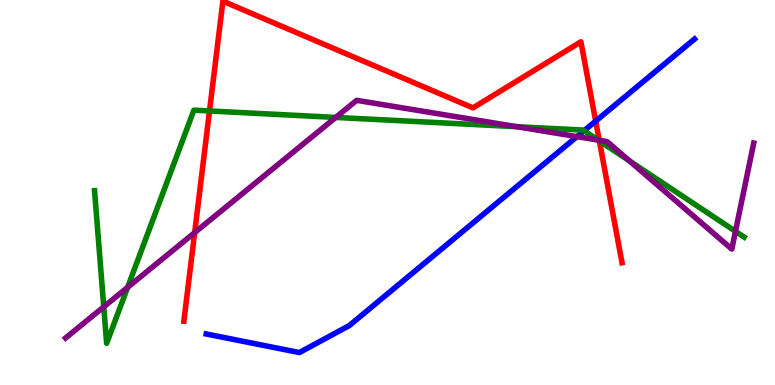[{'lines': ['blue', 'red'], 'intersections': [{'x': 7.69, 'y': 6.85}]}, {'lines': ['green', 'red'], 'intersections': [{'x': 2.7, 'y': 7.12}, {'x': 7.73, 'y': 6.34}]}, {'lines': ['purple', 'red'], 'intersections': [{'x': 2.51, 'y': 3.96}, {'x': 7.73, 'y': 6.36}]}, {'lines': ['blue', 'green'], 'intersections': [{'x': 7.54, 'y': 6.6}]}, {'lines': ['blue', 'purple'], 'intersections': [{'x': 7.44, 'y': 6.45}]}, {'lines': ['green', 'purple'], 'intersections': [{'x': 1.34, 'y': 2.03}, {'x': 1.65, 'y': 2.54}, {'x': 4.33, 'y': 6.95}, {'x': 6.67, 'y': 6.71}, {'x': 7.72, 'y': 6.36}, {'x': 8.12, 'y': 5.82}, {'x': 9.49, 'y': 3.99}]}]